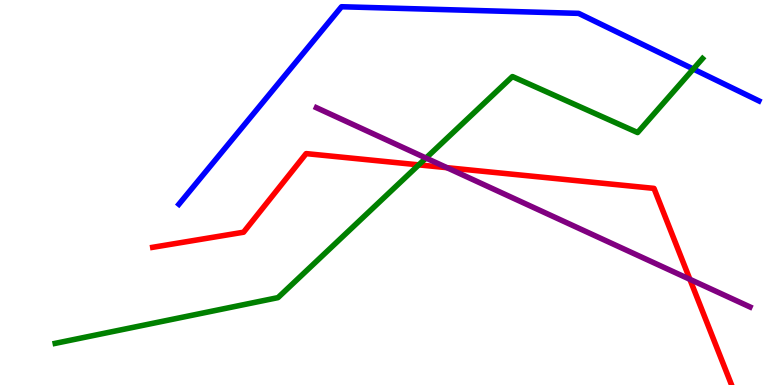[{'lines': ['blue', 'red'], 'intersections': []}, {'lines': ['green', 'red'], 'intersections': [{'x': 5.4, 'y': 5.72}]}, {'lines': ['purple', 'red'], 'intersections': [{'x': 5.77, 'y': 5.64}, {'x': 8.9, 'y': 2.74}]}, {'lines': ['blue', 'green'], 'intersections': [{'x': 8.95, 'y': 8.21}]}, {'lines': ['blue', 'purple'], 'intersections': []}, {'lines': ['green', 'purple'], 'intersections': [{'x': 5.5, 'y': 5.89}]}]